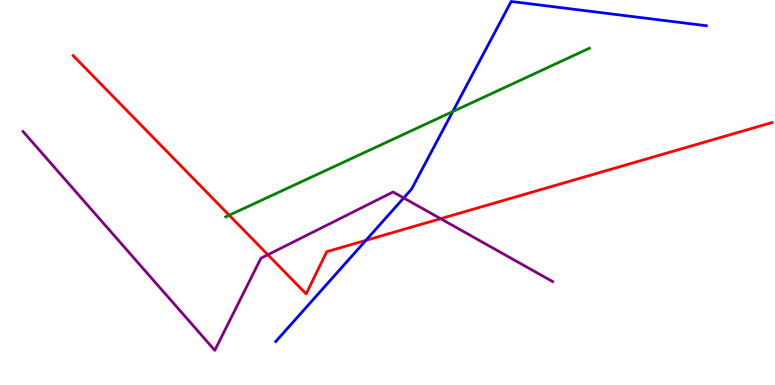[{'lines': ['blue', 'red'], 'intersections': [{'x': 4.72, 'y': 3.76}]}, {'lines': ['green', 'red'], 'intersections': [{'x': 2.96, 'y': 4.41}]}, {'lines': ['purple', 'red'], 'intersections': [{'x': 3.46, 'y': 3.38}, {'x': 5.69, 'y': 4.32}]}, {'lines': ['blue', 'green'], 'intersections': [{'x': 5.84, 'y': 7.1}]}, {'lines': ['blue', 'purple'], 'intersections': [{'x': 5.21, 'y': 4.86}]}, {'lines': ['green', 'purple'], 'intersections': []}]